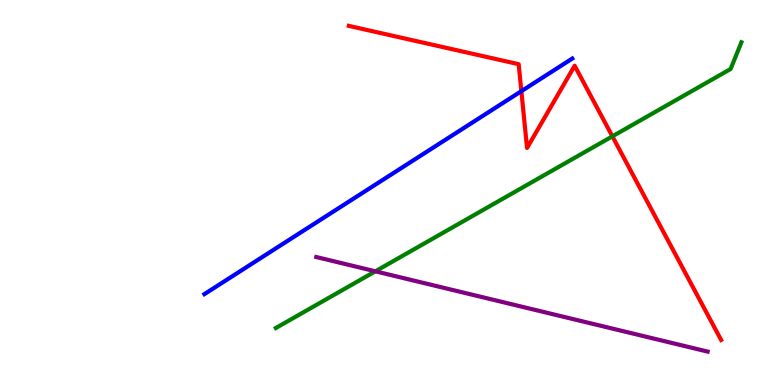[{'lines': ['blue', 'red'], 'intersections': [{'x': 6.73, 'y': 7.63}]}, {'lines': ['green', 'red'], 'intersections': [{'x': 7.9, 'y': 6.46}]}, {'lines': ['purple', 'red'], 'intersections': []}, {'lines': ['blue', 'green'], 'intersections': []}, {'lines': ['blue', 'purple'], 'intersections': []}, {'lines': ['green', 'purple'], 'intersections': [{'x': 4.84, 'y': 2.95}]}]